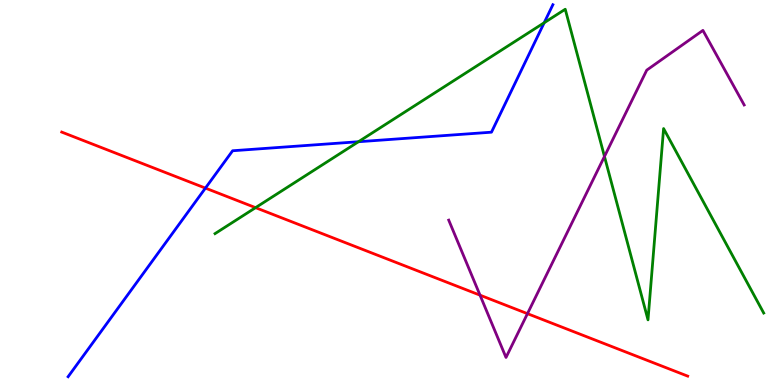[{'lines': ['blue', 'red'], 'intersections': [{'x': 2.65, 'y': 5.11}]}, {'lines': ['green', 'red'], 'intersections': [{'x': 3.3, 'y': 4.61}]}, {'lines': ['purple', 'red'], 'intersections': [{'x': 6.19, 'y': 2.33}, {'x': 6.81, 'y': 1.85}]}, {'lines': ['blue', 'green'], 'intersections': [{'x': 4.63, 'y': 6.32}, {'x': 7.02, 'y': 9.41}]}, {'lines': ['blue', 'purple'], 'intersections': []}, {'lines': ['green', 'purple'], 'intersections': [{'x': 7.8, 'y': 5.94}]}]